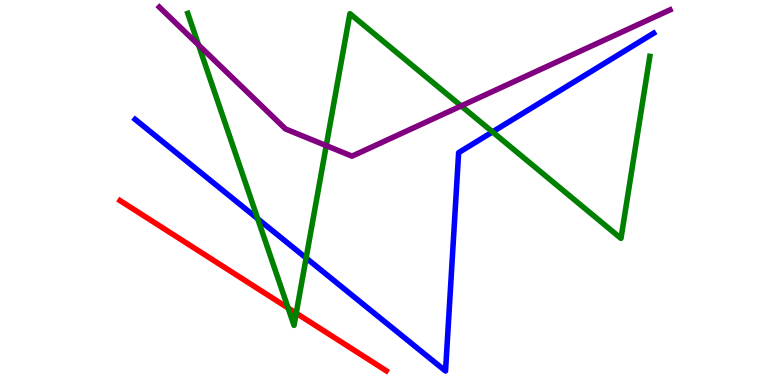[{'lines': ['blue', 'red'], 'intersections': []}, {'lines': ['green', 'red'], 'intersections': [{'x': 3.72, 'y': 2.0}, {'x': 3.82, 'y': 1.87}]}, {'lines': ['purple', 'red'], 'intersections': []}, {'lines': ['blue', 'green'], 'intersections': [{'x': 3.33, 'y': 4.32}, {'x': 3.95, 'y': 3.3}, {'x': 6.35, 'y': 6.57}]}, {'lines': ['blue', 'purple'], 'intersections': []}, {'lines': ['green', 'purple'], 'intersections': [{'x': 2.56, 'y': 8.83}, {'x': 4.21, 'y': 6.22}, {'x': 5.95, 'y': 7.25}]}]